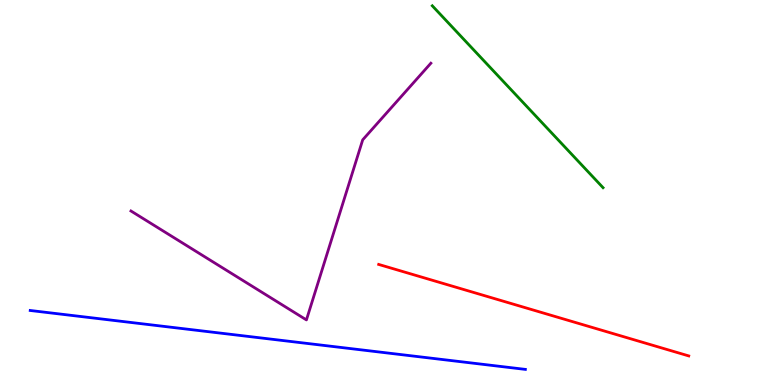[{'lines': ['blue', 'red'], 'intersections': []}, {'lines': ['green', 'red'], 'intersections': []}, {'lines': ['purple', 'red'], 'intersections': []}, {'lines': ['blue', 'green'], 'intersections': []}, {'lines': ['blue', 'purple'], 'intersections': []}, {'lines': ['green', 'purple'], 'intersections': []}]